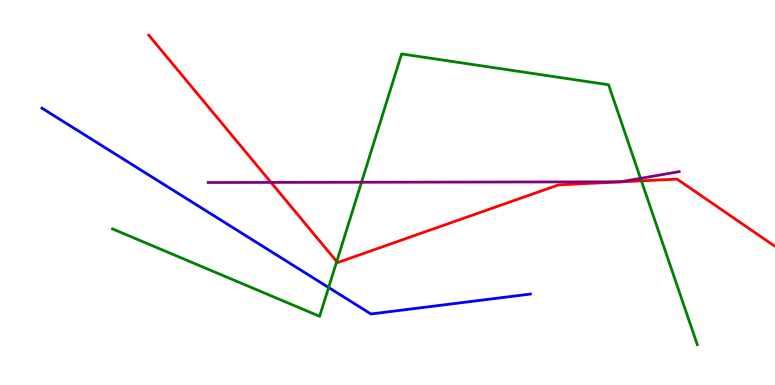[{'lines': ['blue', 'red'], 'intersections': []}, {'lines': ['green', 'red'], 'intersections': [{'x': 4.34, 'y': 3.21}, {'x': 8.28, 'y': 5.3}]}, {'lines': ['purple', 'red'], 'intersections': [{'x': 3.5, 'y': 5.26}]}, {'lines': ['blue', 'green'], 'intersections': [{'x': 4.24, 'y': 2.53}]}, {'lines': ['blue', 'purple'], 'intersections': []}, {'lines': ['green', 'purple'], 'intersections': [{'x': 4.66, 'y': 5.27}, {'x': 8.26, 'y': 5.37}]}]